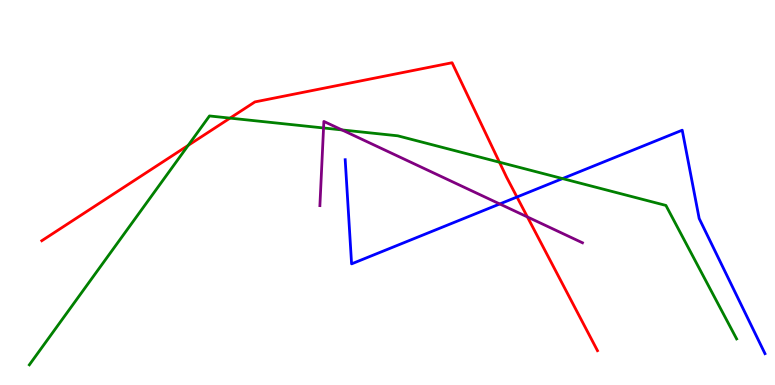[{'lines': ['blue', 'red'], 'intersections': [{'x': 6.67, 'y': 4.88}]}, {'lines': ['green', 'red'], 'intersections': [{'x': 2.43, 'y': 6.22}, {'x': 2.97, 'y': 6.93}, {'x': 6.44, 'y': 5.79}]}, {'lines': ['purple', 'red'], 'intersections': [{'x': 6.81, 'y': 4.37}]}, {'lines': ['blue', 'green'], 'intersections': [{'x': 7.26, 'y': 5.36}]}, {'lines': ['blue', 'purple'], 'intersections': [{'x': 6.45, 'y': 4.7}]}, {'lines': ['green', 'purple'], 'intersections': [{'x': 4.17, 'y': 6.68}, {'x': 4.41, 'y': 6.63}]}]